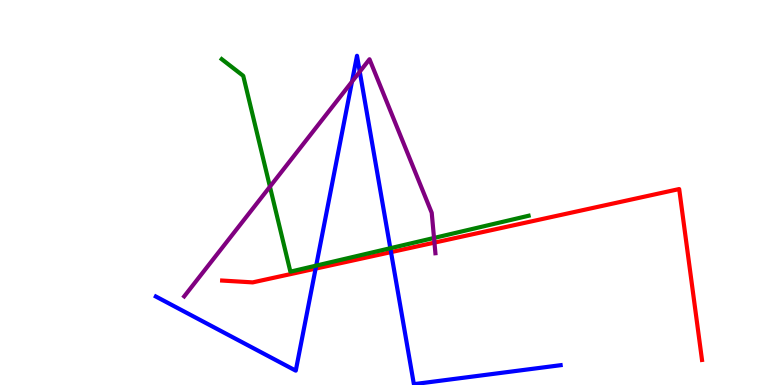[{'lines': ['blue', 'red'], 'intersections': [{'x': 4.07, 'y': 3.02}, {'x': 5.05, 'y': 3.45}]}, {'lines': ['green', 'red'], 'intersections': []}, {'lines': ['purple', 'red'], 'intersections': [{'x': 5.61, 'y': 3.7}]}, {'lines': ['blue', 'green'], 'intersections': [{'x': 4.08, 'y': 3.1}, {'x': 5.04, 'y': 3.55}]}, {'lines': ['blue', 'purple'], 'intersections': [{'x': 4.54, 'y': 7.88}, {'x': 4.64, 'y': 8.14}]}, {'lines': ['green', 'purple'], 'intersections': [{'x': 3.48, 'y': 5.15}, {'x': 5.6, 'y': 3.82}]}]